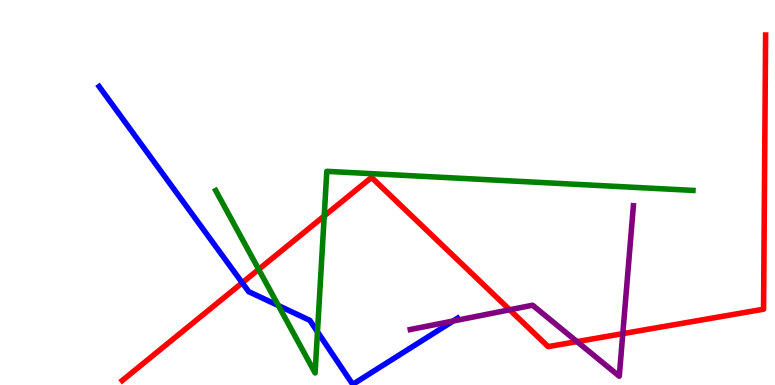[{'lines': ['blue', 'red'], 'intersections': [{'x': 3.13, 'y': 2.66}]}, {'lines': ['green', 'red'], 'intersections': [{'x': 3.34, 'y': 3.0}, {'x': 4.18, 'y': 4.39}]}, {'lines': ['purple', 'red'], 'intersections': [{'x': 6.58, 'y': 1.95}, {'x': 7.45, 'y': 1.13}, {'x': 8.04, 'y': 1.33}]}, {'lines': ['blue', 'green'], 'intersections': [{'x': 3.59, 'y': 2.06}, {'x': 4.1, 'y': 1.38}]}, {'lines': ['blue', 'purple'], 'intersections': [{'x': 5.85, 'y': 1.66}]}, {'lines': ['green', 'purple'], 'intersections': []}]